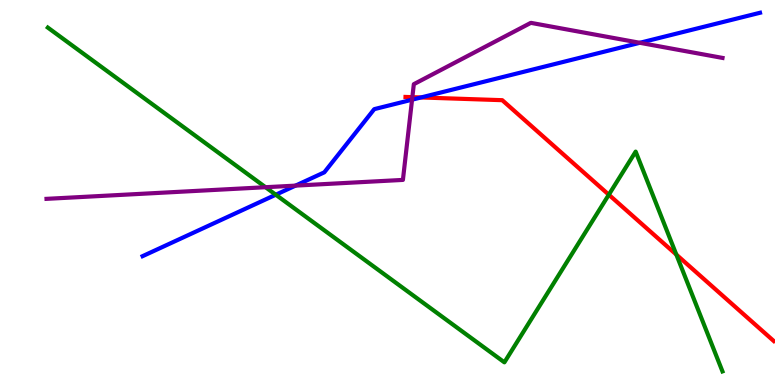[{'lines': ['blue', 'red'], 'intersections': [{'x': 5.43, 'y': 7.47}]}, {'lines': ['green', 'red'], 'intersections': [{'x': 7.86, 'y': 4.94}, {'x': 8.73, 'y': 3.39}]}, {'lines': ['purple', 'red'], 'intersections': [{'x': 5.32, 'y': 7.48}]}, {'lines': ['blue', 'green'], 'intersections': [{'x': 3.56, 'y': 4.94}]}, {'lines': ['blue', 'purple'], 'intersections': [{'x': 3.81, 'y': 5.18}, {'x': 5.32, 'y': 7.41}, {'x': 8.26, 'y': 8.89}]}, {'lines': ['green', 'purple'], 'intersections': [{'x': 3.43, 'y': 5.14}]}]